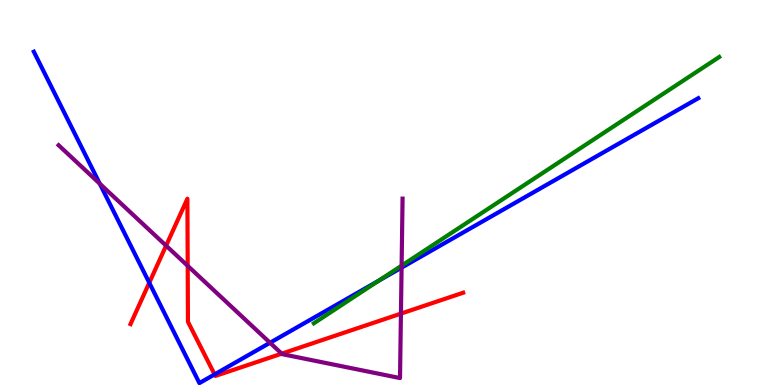[{'lines': ['blue', 'red'], 'intersections': [{'x': 1.93, 'y': 2.66}, {'x': 2.77, 'y': 0.275}]}, {'lines': ['green', 'red'], 'intersections': []}, {'lines': ['purple', 'red'], 'intersections': [{'x': 2.14, 'y': 3.62}, {'x': 2.42, 'y': 3.1}, {'x': 3.63, 'y': 0.814}, {'x': 5.17, 'y': 1.85}]}, {'lines': ['blue', 'green'], 'intersections': [{'x': 4.88, 'y': 2.71}]}, {'lines': ['blue', 'purple'], 'intersections': [{'x': 1.29, 'y': 5.23}, {'x': 3.48, 'y': 1.1}, {'x': 5.18, 'y': 3.05}]}, {'lines': ['green', 'purple'], 'intersections': [{'x': 5.18, 'y': 3.1}]}]